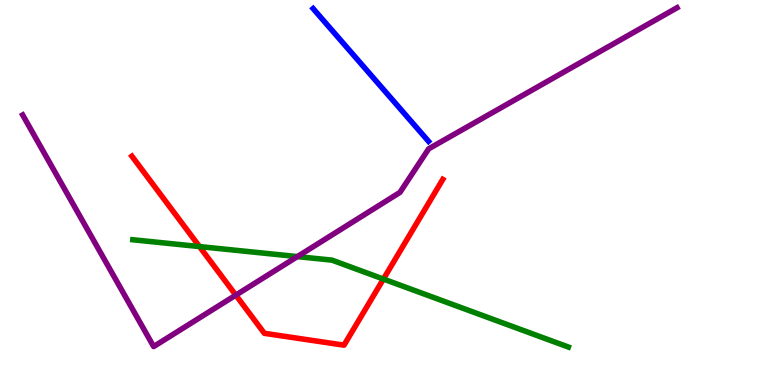[{'lines': ['blue', 'red'], 'intersections': []}, {'lines': ['green', 'red'], 'intersections': [{'x': 2.57, 'y': 3.6}, {'x': 4.95, 'y': 2.75}]}, {'lines': ['purple', 'red'], 'intersections': [{'x': 3.04, 'y': 2.33}]}, {'lines': ['blue', 'green'], 'intersections': []}, {'lines': ['blue', 'purple'], 'intersections': []}, {'lines': ['green', 'purple'], 'intersections': [{'x': 3.84, 'y': 3.34}]}]